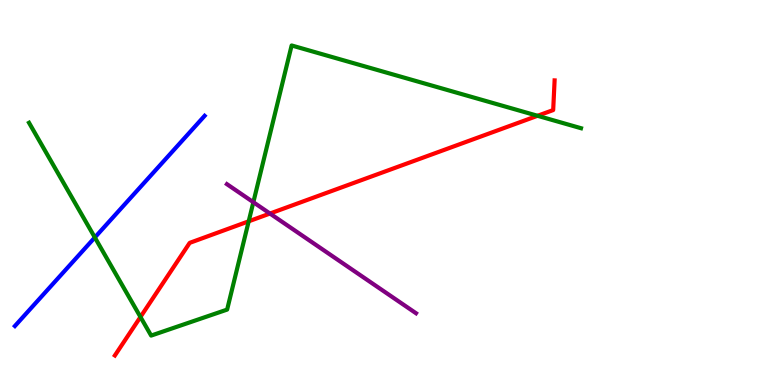[{'lines': ['blue', 'red'], 'intersections': []}, {'lines': ['green', 'red'], 'intersections': [{'x': 1.81, 'y': 1.77}, {'x': 3.21, 'y': 4.25}, {'x': 6.94, 'y': 6.99}]}, {'lines': ['purple', 'red'], 'intersections': [{'x': 3.48, 'y': 4.45}]}, {'lines': ['blue', 'green'], 'intersections': [{'x': 1.22, 'y': 3.83}]}, {'lines': ['blue', 'purple'], 'intersections': []}, {'lines': ['green', 'purple'], 'intersections': [{'x': 3.27, 'y': 4.75}]}]